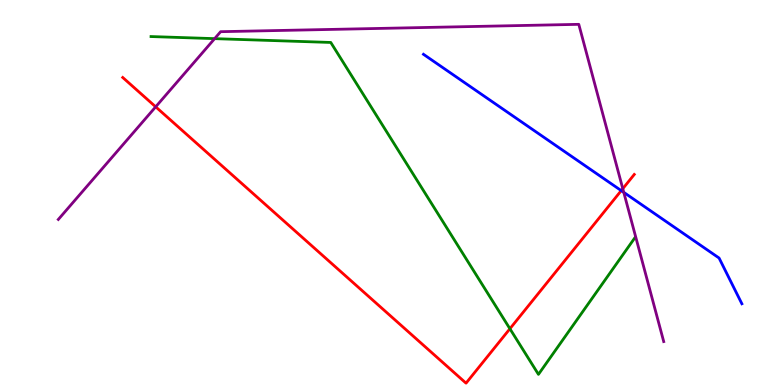[{'lines': ['blue', 'red'], 'intersections': [{'x': 8.02, 'y': 5.05}]}, {'lines': ['green', 'red'], 'intersections': [{'x': 6.58, 'y': 1.46}]}, {'lines': ['purple', 'red'], 'intersections': [{'x': 2.01, 'y': 7.23}, {'x': 8.04, 'y': 5.1}]}, {'lines': ['blue', 'green'], 'intersections': []}, {'lines': ['blue', 'purple'], 'intersections': [{'x': 8.05, 'y': 5.0}]}, {'lines': ['green', 'purple'], 'intersections': [{'x': 2.77, 'y': 9.0}]}]